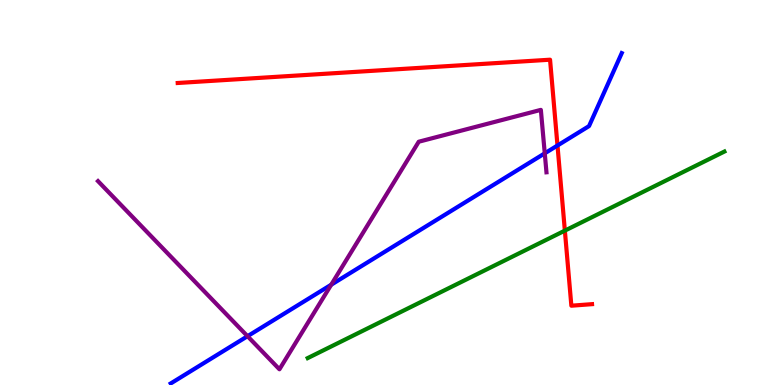[{'lines': ['blue', 'red'], 'intersections': [{'x': 7.19, 'y': 6.22}]}, {'lines': ['green', 'red'], 'intersections': [{'x': 7.29, 'y': 4.01}]}, {'lines': ['purple', 'red'], 'intersections': []}, {'lines': ['blue', 'green'], 'intersections': []}, {'lines': ['blue', 'purple'], 'intersections': [{'x': 3.19, 'y': 1.27}, {'x': 4.27, 'y': 2.6}, {'x': 7.03, 'y': 6.02}]}, {'lines': ['green', 'purple'], 'intersections': []}]